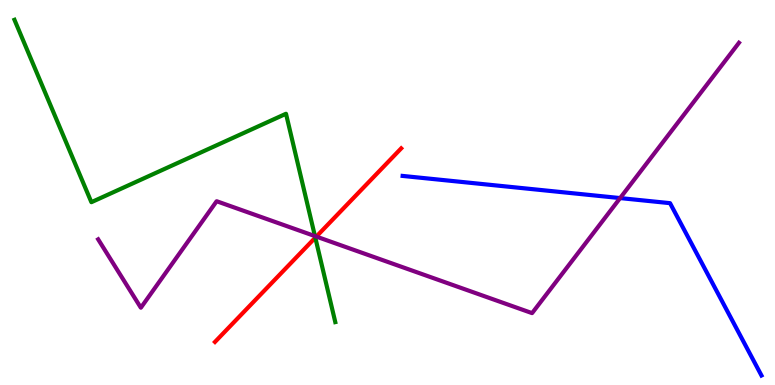[{'lines': ['blue', 'red'], 'intersections': []}, {'lines': ['green', 'red'], 'intersections': [{'x': 4.07, 'y': 3.83}]}, {'lines': ['purple', 'red'], 'intersections': [{'x': 4.08, 'y': 3.85}]}, {'lines': ['blue', 'green'], 'intersections': []}, {'lines': ['blue', 'purple'], 'intersections': [{'x': 8.0, 'y': 4.86}]}, {'lines': ['green', 'purple'], 'intersections': [{'x': 4.06, 'y': 3.87}]}]